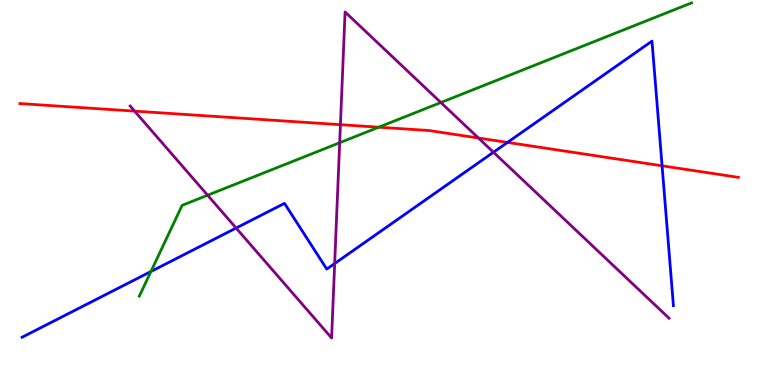[{'lines': ['blue', 'red'], 'intersections': [{'x': 6.55, 'y': 6.3}, {'x': 8.54, 'y': 5.69}]}, {'lines': ['green', 'red'], 'intersections': [{'x': 4.89, 'y': 6.7}]}, {'lines': ['purple', 'red'], 'intersections': [{'x': 1.74, 'y': 7.11}, {'x': 4.39, 'y': 6.76}, {'x': 6.17, 'y': 6.42}]}, {'lines': ['blue', 'green'], 'intersections': [{'x': 1.95, 'y': 2.95}]}, {'lines': ['blue', 'purple'], 'intersections': [{'x': 3.05, 'y': 4.08}, {'x': 4.32, 'y': 3.15}, {'x': 6.37, 'y': 6.05}]}, {'lines': ['green', 'purple'], 'intersections': [{'x': 2.68, 'y': 4.93}, {'x': 4.38, 'y': 6.29}, {'x': 5.69, 'y': 7.34}]}]